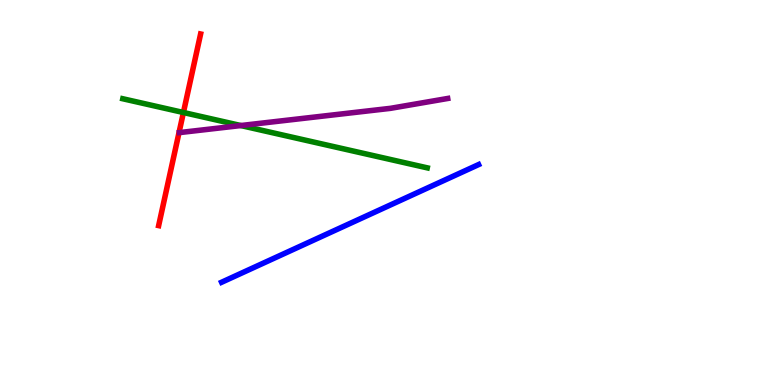[{'lines': ['blue', 'red'], 'intersections': []}, {'lines': ['green', 'red'], 'intersections': [{'x': 2.37, 'y': 7.08}]}, {'lines': ['purple', 'red'], 'intersections': []}, {'lines': ['blue', 'green'], 'intersections': []}, {'lines': ['blue', 'purple'], 'intersections': []}, {'lines': ['green', 'purple'], 'intersections': [{'x': 3.11, 'y': 6.74}]}]